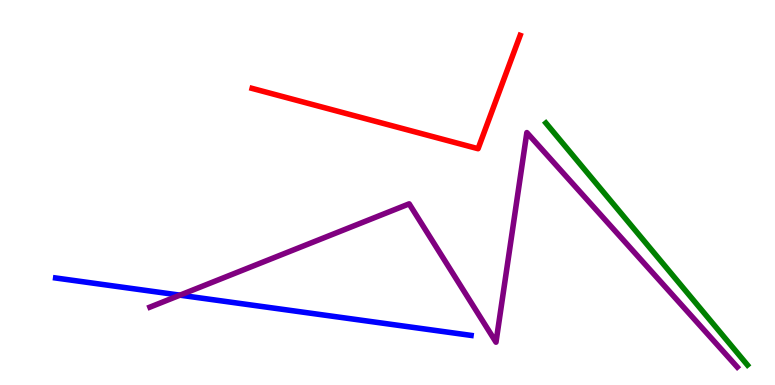[{'lines': ['blue', 'red'], 'intersections': []}, {'lines': ['green', 'red'], 'intersections': []}, {'lines': ['purple', 'red'], 'intersections': []}, {'lines': ['blue', 'green'], 'intersections': []}, {'lines': ['blue', 'purple'], 'intersections': [{'x': 2.32, 'y': 2.33}]}, {'lines': ['green', 'purple'], 'intersections': []}]